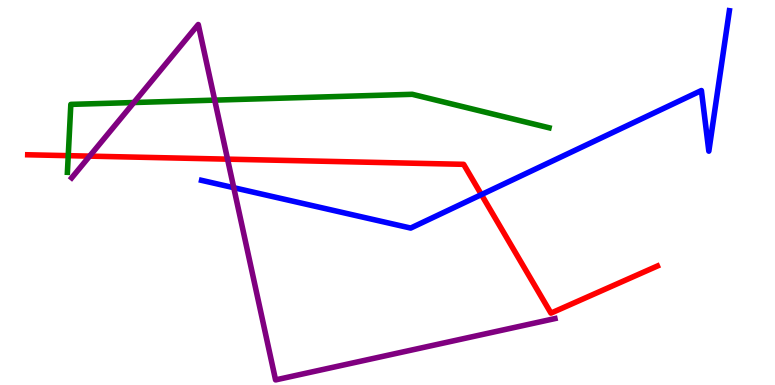[{'lines': ['blue', 'red'], 'intersections': [{'x': 6.21, 'y': 4.95}]}, {'lines': ['green', 'red'], 'intersections': [{'x': 0.881, 'y': 5.96}]}, {'lines': ['purple', 'red'], 'intersections': [{'x': 1.16, 'y': 5.94}, {'x': 2.94, 'y': 5.87}]}, {'lines': ['blue', 'green'], 'intersections': []}, {'lines': ['blue', 'purple'], 'intersections': [{'x': 3.02, 'y': 5.12}]}, {'lines': ['green', 'purple'], 'intersections': [{'x': 1.73, 'y': 7.34}, {'x': 2.77, 'y': 7.4}]}]